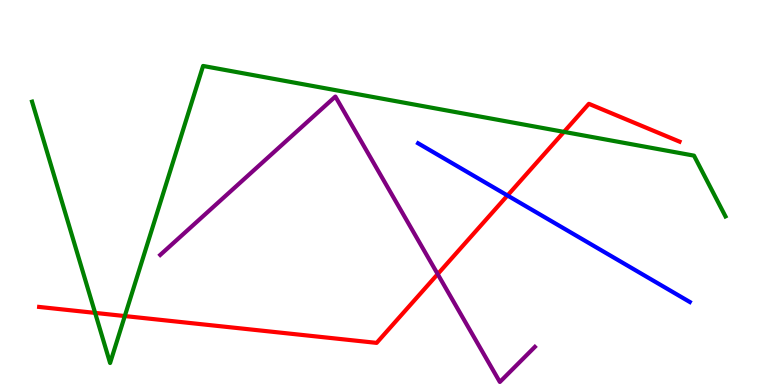[{'lines': ['blue', 'red'], 'intersections': [{'x': 6.55, 'y': 4.92}]}, {'lines': ['green', 'red'], 'intersections': [{'x': 1.23, 'y': 1.87}, {'x': 1.61, 'y': 1.79}, {'x': 7.28, 'y': 6.57}]}, {'lines': ['purple', 'red'], 'intersections': [{'x': 5.65, 'y': 2.88}]}, {'lines': ['blue', 'green'], 'intersections': []}, {'lines': ['blue', 'purple'], 'intersections': []}, {'lines': ['green', 'purple'], 'intersections': []}]